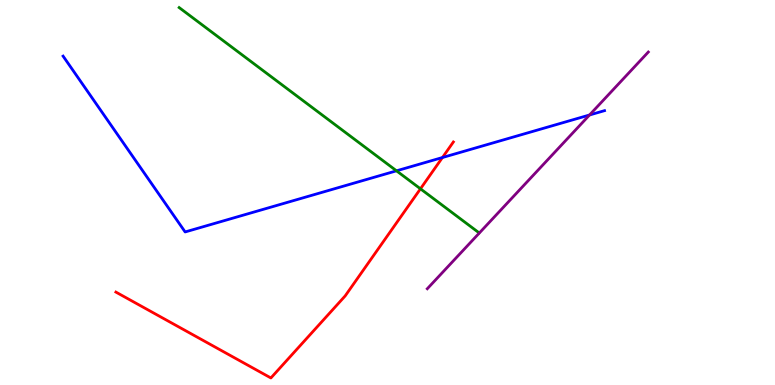[{'lines': ['blue', 'red'], 'intersections': [{'x': 5.71, 'y': 5.91}]}, {'lines': ['green', 'red'], 'intersections': [{'x': 5.43, 'y': 5.1}]}, {'lines': ['purple', 'red'], 'intersections': []}, {'lines': ['blue', 'green'], 'intersections': [{'x': 5.12, 'y': 5.56}]}, {'lines': ['blue', 'purple'], 'intersections': [{'x': 7.61, 'y': 7.01}]}, {'lines': ['green', 'purple'], 'intersections': []}]